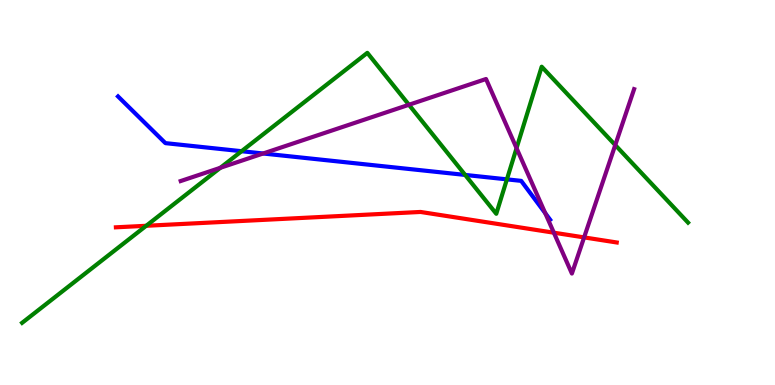[{'lines': ['blue', 'red'], 'intersections': []}, {'lines': ['green', 'red'], 'intersections': [{'x': 1.89, 'y': 4.14}]}, {'lines': ['purple', 'red'], 'intersections': [{'x': 7.15, 'y': 3.96}, {'x': 7.54, 'y': 3.83}]}, {'lines': ['blue', 'green'], 'intersections': [{'x': 3.12, 'y': 6.07}, {'x': 6.0, 'y': 5.46}, {'x': 6.54, 'y': 5.34}]}, {'lines': ['blue', 'purple'], 'intersections': [{'x': 3.4, 'y': 6.01}, {'x': 7.04, 'y': 4.46}]}, {'lines': ['green', 'purple'], 'intersections': [{'x': 2.84, 'y': 5.64}, {'x': 5.28, 'y': 7.28}, {'x': 6.67, 'y': 6.15}, {'x': 7.94, 'y': 6.23}]}]